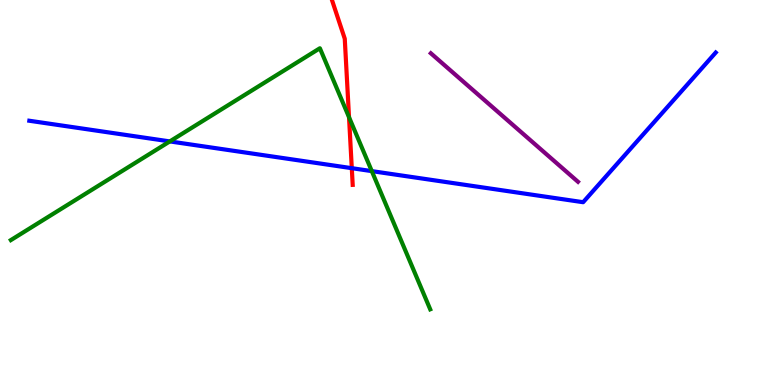[{'lines': ['blue', 'red'], 'intersections': [{'x': 4.54, 'y': 5.63}]}, {'lines': ['green', 'red'], 'intersections': [{'x': 4.5, 'y': 6.96}]}, {'lines': ['purple', 'red'], 'intersections': []}, {'lines': ['blue', 'green'], 'intersections': [{'x': 2.19, 'y': 6.33}, {'x': 4.8, 'y': 5.56}]}, {'lines': ['blue', 'purple'], 'intersections': []}, {'lines': ['green', 'purple'], 'intersections': []}]